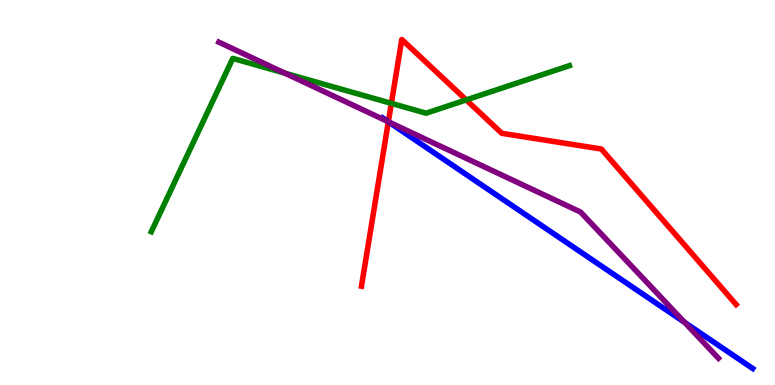[{'lines': ['blue', 'red'], 'intersections': [{'x': 5.01, 'y': 6.84}]}, {'lines': ['green', 'red'], 'intersections': [{'x': 5.05, 'y': 7.32}, {'x': 6.02, 'y': 7.41}]}, {'lines': ['purple', 'red'], 'intersections': [{'x': 5.01, 'y': 6.84}]}, {'lines': ['blue', 'green'], 'intersections': []}, {'lines': ['blue', 'purple'], 'intersections': [{'x': 5.01, 'y': 6.84}, {'x': 8.83, 'y': 1.63}]}, {'lines': ['green', 'purple'], 'intersections': [{'x': 3.68, 'y': 8.1}]}]